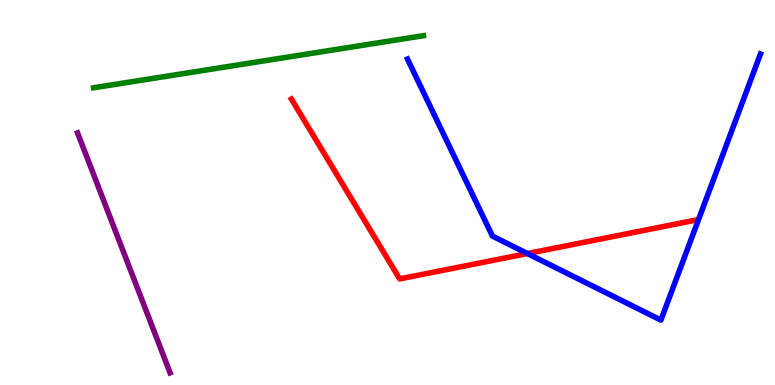[{'lines': ['blue', 'red'], 'intersections': [{'x': 6.81, 'y': 3.41}]}, {'lines': ['green', 'red'], 'intersections': []}, {'lines': ['purple', 'red'], 'intersections': []}, {'lines': ['blue', 'green'], 'intersections': []}, {'lines': ['blue', 'purple'], 'intersections': []}, {'lines': ['green', 'purple'], 'intersections': []}]